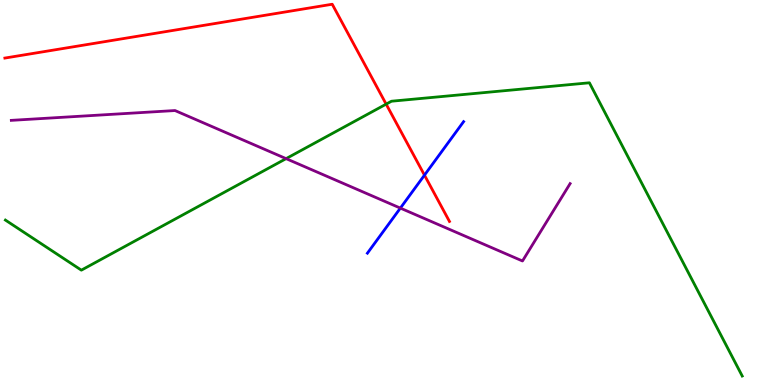[{'lines': ['blue', 'red'], 'intersections': [{'x': 5.48, 'y': 5.45}]}, {'lines': ['green', 'red'], 'intersections': [{'x': 4.98, 'y': 7.3}]}, {'lines': ['purple', 'red'], 'intersections': []}, {'lines': ['blue', 'green'], 'intersections': []}, {'lines': ['blue', 'purple'], 'intersections': [{'x': 5.17, 'y': 4.59}]}, {'lines': ['green', 'purple'], 'intersections': [{'x': 3.69, 'y': 5.88}]}]